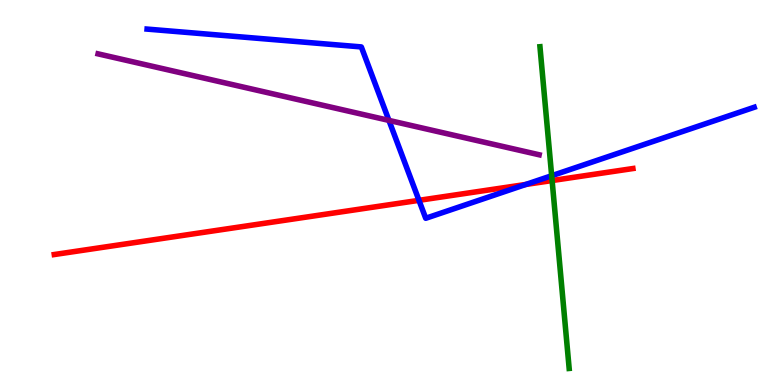[{'lines': ['blue', 'red'], 'intersections': [{'x': 5.41, 'y': 4.8}, {'x': 6.79, 'y': 5.21}]}, {'lines': ['green', 'red'], 'intersections': [{'x': 7.12, 'y': 5.31}]}, {'lines': ['purple', 'red'], 'intersections': []}, {'lines': ['blue', 'green'], 'intersections': [{'x': 7.12, 'y': 5.44}]}, {'lines': ['blue', 'purple'], 'intersections': [{'x': 5.02, 'y': 6.87}]}, {'lines': ['green', 'purple'], 'intersections': []}]